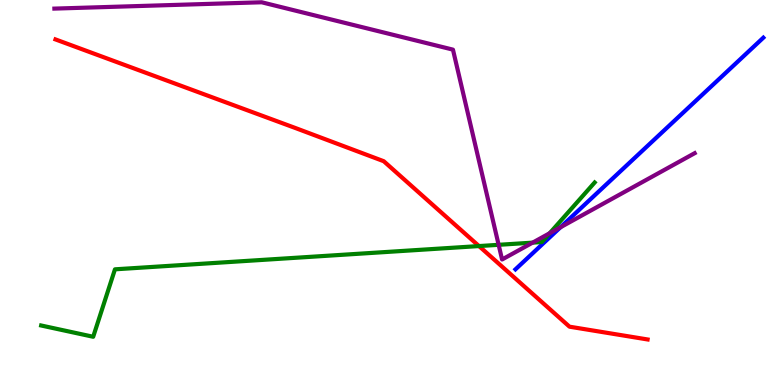[{'lines': ['blue', 'red'], 'intersections': []}, {'lines': ['green', 'red'], 'intersections': [{'x': 6.18, 'y': 3.61}]}, {'lines': ['purple', 'red'], 'intersections': []}, {'lines': ['blue', 'green'], 'intersections': []}, {'lines': ['blue', 'purple'], 'intersections': [{'x': 7.23, 'y': 4.1}]}, {'lines': ['green', 'purple'], 'intersections': [{'x': 6.43, 'y': 3.64}, {'x': 6.87, 'y': 3.7}, {'x': 7.09, 'y': 3.94}]}]